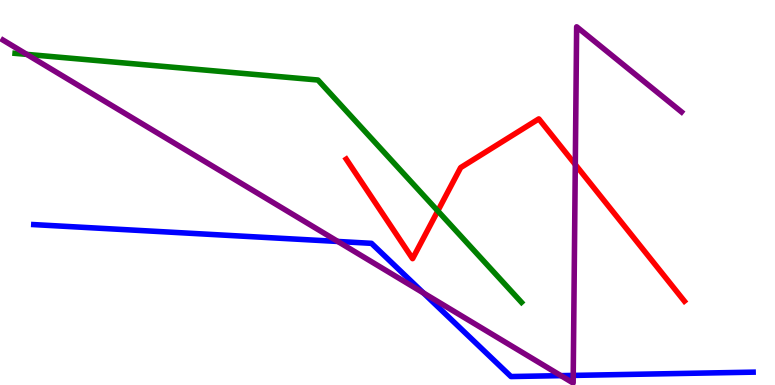[{'lines': ['blue', 'red'], 'intersections': []}, {'lines': ['green', 'red'], 'intersections': [{'x': 5.65, 'y': 4.52}]}, {'lines': ['purple', 'red'], 'intersections': [{'x': 7.42, 'y': 5.73}]}, {'lines': ['blue', 'green'], 'intersections': []}, {'lines': ['blue', 'purple'], 'intersections': [{'x': 4.36, 'y': 3.73}, {'x': 5.46, 'y': 2.39}, {'x': 7.24, 'y': 0.243}, {'x': 7.4, 'y': 0.249}]}, {'lines': ['green', 'purple'], 'intersections': [{'x': 0.345, 'y': 8.59}]}]